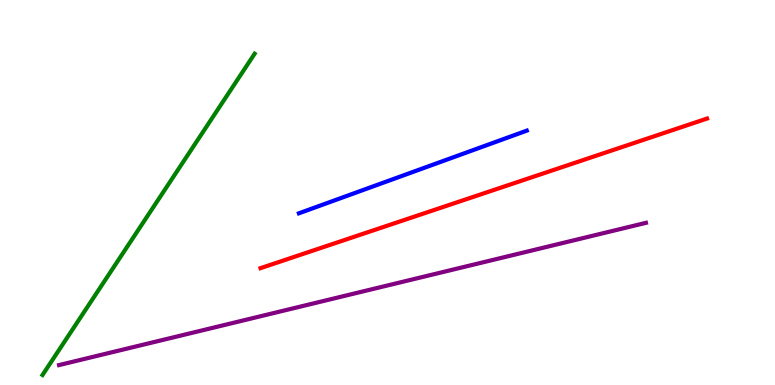[{'lines': ['blue', 'red'], 'intersections': []}, {'lines': ['green', 'red'], 'intersections': []}, {'lines': ['purple', 'red'], 'intersections': []}, {'lines': ['blue', 'green'], 'intersections': []}, {'lines': ['blue', 'purple'], 'intersections': []}, {'lines': ['green', 'purple'], 'intersections': []}]